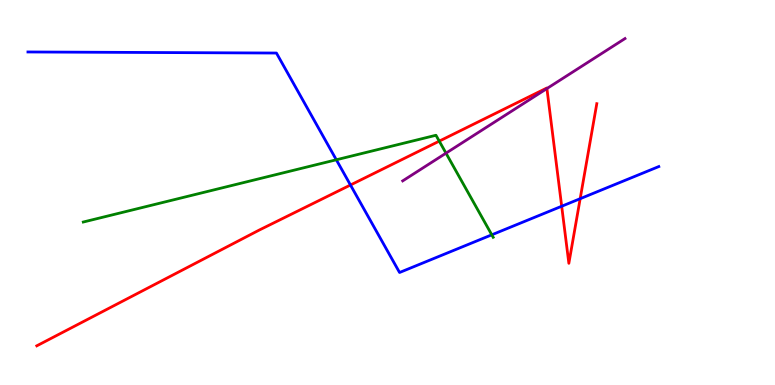[{'lines': ['blue', 'red'], 'intersections': [{'x': 4.52, 'y': 5.19}, {'x': 7.25, 'y': 4.64}, {'x': 7.49, 'y': 4.84}]}, {'lines': ['green', 'red'], 'intersections': [{'x': 5.67, 'y': 6.33}]}, {'lines': ['purple', 'red'], 'intersections': [{'x': 7.06, 'y': 7.7}]}, {'lines': ['blue', 'green'], 'intersections': [{'x': 4.34, 'y': 5.85}, {'x': 6.35, 'y': 3.9}]}, {'lines': ['blue', 'purple'], 'intersections': []}, {'lines': ['green', 'purple'], 'intersections': [{'x': 5.75, 'y': 6.02}]}]